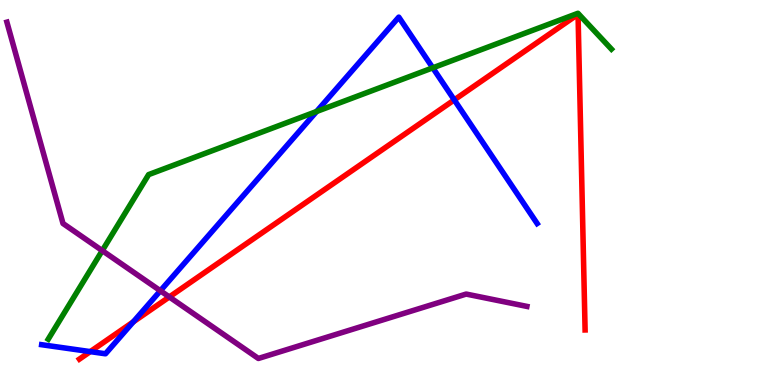[{'lines': ['blue', 'red'], 'intersections': [{'x': 1.16, 'y': 0.867}, {'x': 1.72, 'y': 1.64}, {'x': 5.86, 'y': 7.41}]}, {'lines': ['green', 'red'], 'intersections': []}, {'lines': ['purple', 'red'], 'intersections': [{'x': 2.18, 'y': 2.29}]}, {'lines': ['blue', 'green'], 'intersections': [{'x': 4.08, 'y': 7.1}, {'x': 5.58, 'y': 8.24}]}, {'lines': ['blue', 'purple'], 'intersections': [{'x': 2.07, 'y': 2.45}]}, {'lines': ['green', 'purple'], 'intersections': [{'x': 1.32, 'y': 3.49}]}]